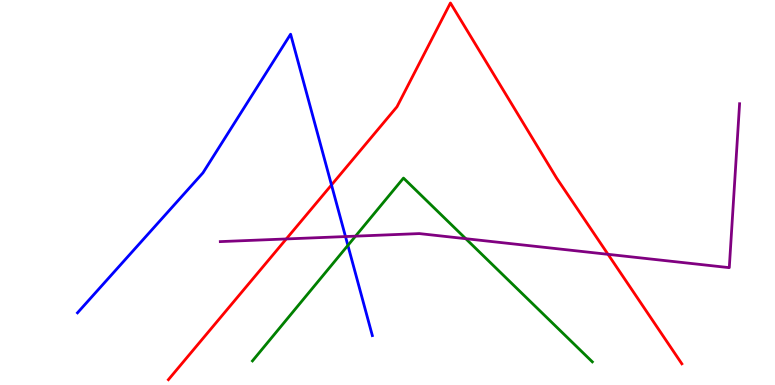[{'lines': ['blue', 'red'], 'intersections': [{'x': 4.28, 'y': 5.2}]}, {'lines': ['green', 'red'], 'intersections': []}, {'lines': ['purple', 'red'], 'intersections': [{'x': 3.69, 'y': 3.79}, {'x': 7.85, 'y': 3.39}]}, {'lines': ['blue', 'green'], 'intersections': [{'x': 4.49, 'y': 3.63}]}, {'lines': ['blue', 'purple'], 'intersections': [{'x': 4.46, 'y': 3.86}]}, {'lines': ['green', 'purple'], 'intersections': [{'x': 4.59, 'y': 3.87}, {'x': 6.01, 'y': 3.8}]}]